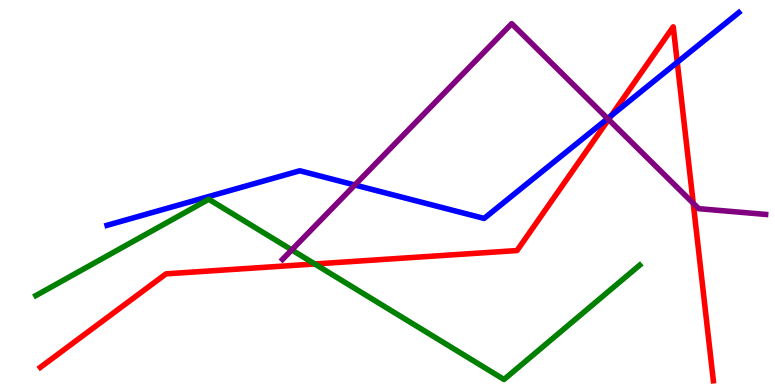[{'lines': ['blue', 'red'], 'intersections': [{'x': 7.89, 'y': 6.99}, {'x': 8.74, 'y': 8.38}]}, {'lines': ['green', 'red'], 'intersections': [{'x': 4.06, 'y': 3.14}]}, {'lines': ['purple', 'red'], 'intersections': [{'x': 7.85, 'y': 6.9}, {'x': 8.94, 'y': 4.72}]}, {'lines': ['blue', 'green'], 'intersections': []}, {'lines': ['blue', 'purple'], 'intersections': [{'x': 4.58, 'y': 5.19}, {'x': 7.84, 'y': 6.92}]}, {'lines': ['green', 'purple'], 'intersections': [{'x': 3.76, 'y': 3.51}]}]